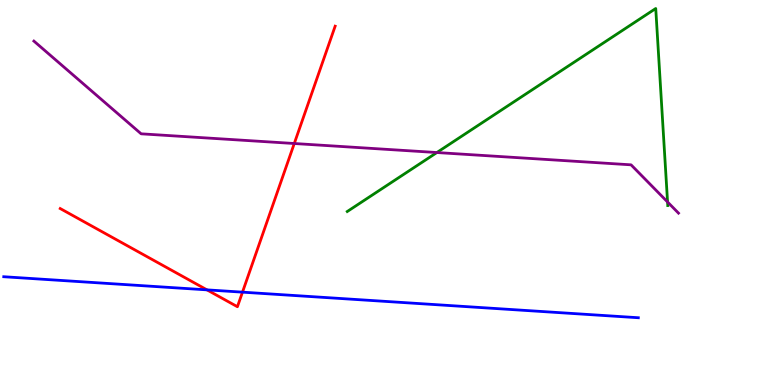[{'lines': ['blue', 'red'], 'intersections': [{'x': 2.67, 'y': 2.47}, {'x': 3.13, 'y': 2.41}]}, {'lines': ['green', 'red'], 'intersections': []}, {'lines': ['purple', 'red'], 'intersections': [{'x': 3.8, 'y': 6.27}]}, {'lines': ['blue', 'green'], 'intersections': []}, {'lines': ['blue', 'purple'], 'intersections': []}, {'lines': ['green', 'purple'], 'intersections': [{'x': 5.64, 'y': 6.04}, {'x': 8.61, 'y': 4.75}]}]